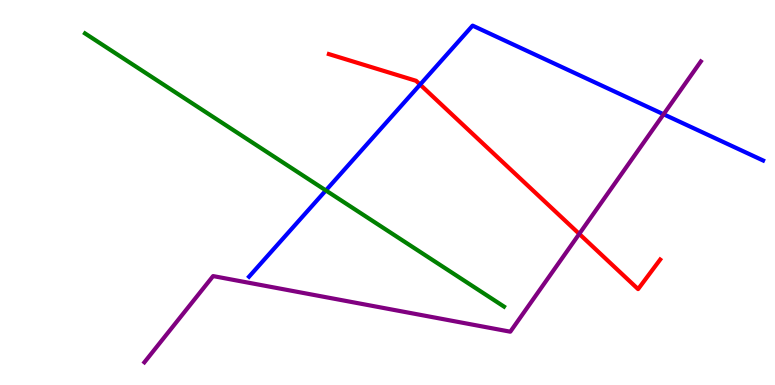[{'lines': ['blue', 'red'], 'intersections': [{'x': 5.42, 'y': 7.8}]}, {'lines': ['green', 'red'], 'intersections': []}, {'lines': ['purple', 'red'], 'intersections': [{'x': 7.47, 'y': 3.92}]}, {'lines': ['blue', 'green'], 'intersections': [{'x': 4.2, 'y': 5.05}]}, {'lines': ['blue', 'purple'], 'intersections': [{'x': 8.56, 'y': 7.03}]}, {'lines': ['green', 'purple'], 'intersections': []}]